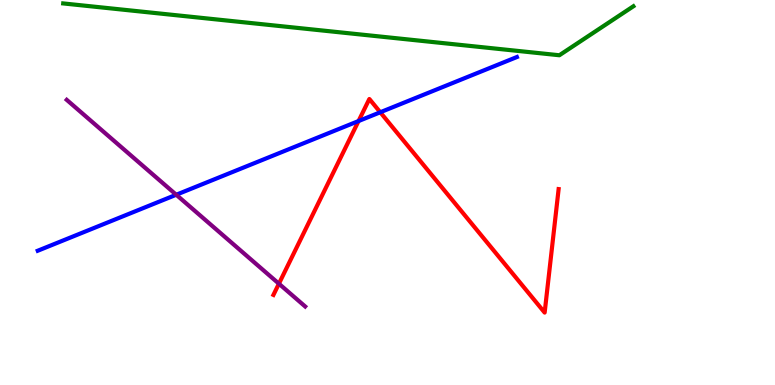[{'lines': ['blue', 'red'], 'intersections': [{'x': 4.63, 'y': 6.86}, {'x': 4.91, 'y': 7.08}]}, {'lines': ['green', 'red'], 'intersections': []}, {'lines': ['purple', 'red'], 'intersections': [{'x': 3.6, 'y': 2.63}]}, {'lines': ['blue', 'green'], 'intersections': []}, {'lines': ['blue', 'purple'], 'intersections': [{'x': 2.27, 'y': 4.94}]}, {'lines': ['green', 'purple'], 'intersections': []}]